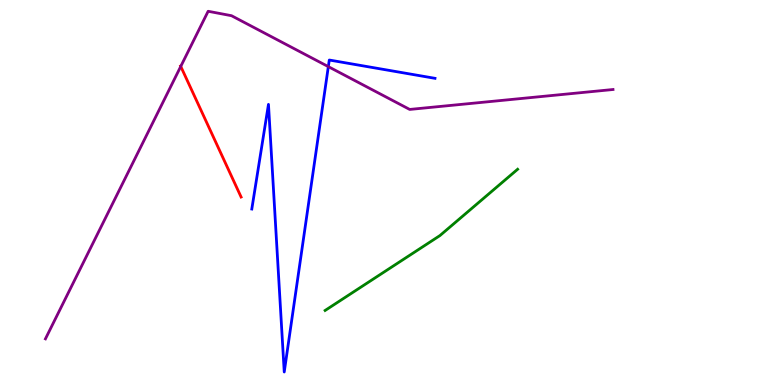[{'lines': ['blue', 'red'], 'intersections': []}, {'lines': ['green', 'red'], 'intersections': []}, {'lines': ['purple', 'red'], 'intersections': [{'x': 2.33, 'y': 8.28}]}, {'lines': ['blue', 'green'], 'intersections': []}, {'lines': ['blue', 'purple'], 'intersections': [{'x': 4.24, 'y': 8.27}]}, {'lines': ['green', 'purple'], 'intersections': []}]